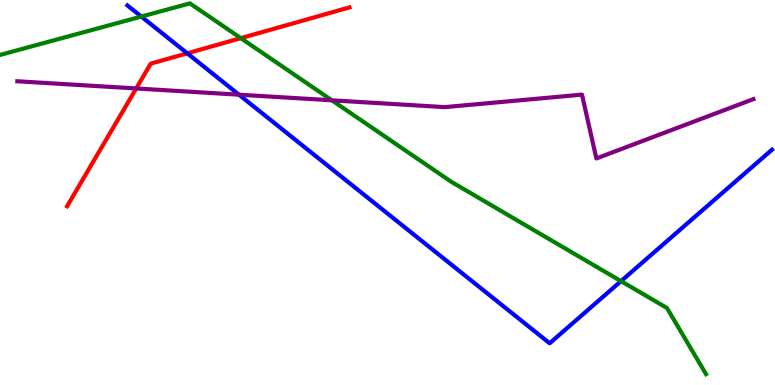[{'lines': ['blue', 'red'], 'intersections': [{'x': 2.42, 'y': 8.62}]}, {'lines': ['green', 'red'], 'intersections': [{'x': 3.11, 'y': 9.01}]}, {'lines': ['purple', 'red'], 'intersections': [{'x': 1.76, 'y': 7.7}]}, {'lines': ['blue', 'green'], 'intersections': [{'x': 1.82, 'y': 9.57}, {'x': 8.01, 'y': 2.7}]}, {'lines': ['blue', 'purple'], 'intersections': [{'x': 3.08, 'y': 7.54}]}, {'lines': ['green', 'purple'], 'intersections': [{'x': 4.28, 'y': 7.39}]}]